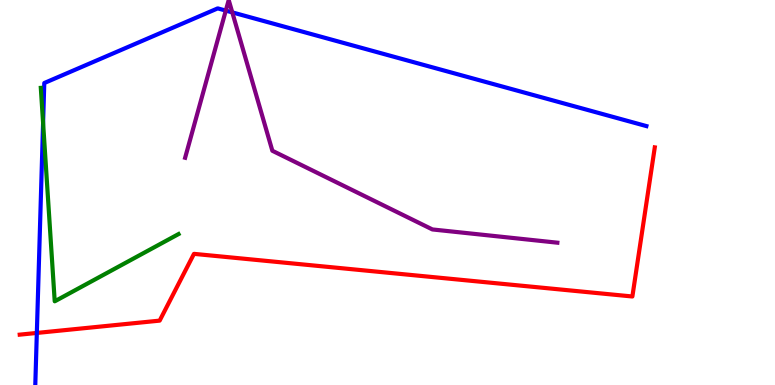[{'lines': ['blue', 'red'], 'intersections': [{'x': 0.475, 'y': 1.35}]}, {'lines': ['green', 'red'], 'intersections': []}, {'lines': ['purple', 'red'], 'intersections': []}, {'lines': ['blue', 'green'], 'intersections': [{'x': 0.556, 'y': 6.81}]}, {'lines': ['blue', 'purple'], 'intersections': [{'x': 2.91, 'y': 9.72}, {'x': 3.0, 'y': 9.68}]}, {'lines': ['green', 'purple'], 'intersections': []}]